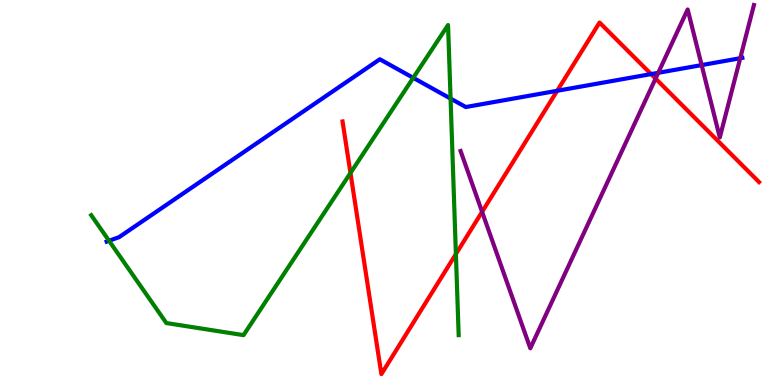[{'lines': ['blue', 'red'], 'intersections': [{'x': 7.19, 'y': 7.64}, {'x': 8.4, 'y': 8.08}]}, {'lines': ['green', 'red'], 'intersections': [{'x': 4.52, 'y': 5.51}, {'x': 5.88, 'y': 3.4}]}, {'lines': ['purple', 'red'], 'intersections': [{'x': 6.22, 'y': 4.5}, {'x': 8.46, 'y': 7.96}]}, {'lines': ['blue', 'green'], 'intersections': [{'x': 1.41, 'y': 3.75}, {'x': 5.33, 'y': 7.98}, {'x': 5.81, 'y': 7.44}]}, {'lines': ['blue', 'purple'], 'intersections': [{'x': 8.49, 'y': 8.11}, {'x': 9.05, 'y': 8.31}, {'x': 9.55, 'y': 8.49}]}, {'lines': ['green', 'purple'], 'intersections': []}]